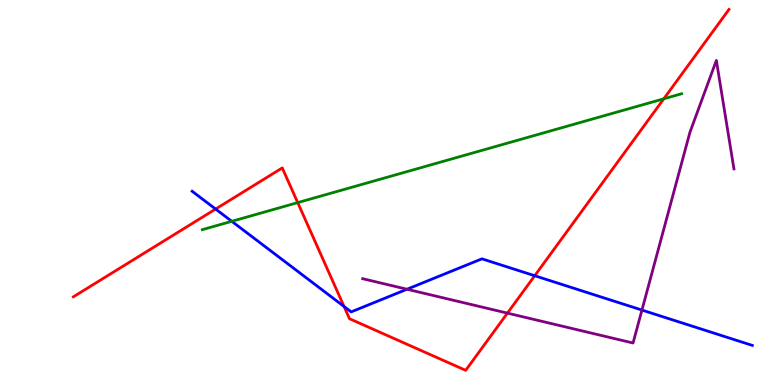[{'lines': ['blue', 'red'], 'intersections': [{'x': 2.78, 'y': 4.57}, {'x': 4.44, 'y': 2.04}, {'x': 6.9, 'y': 2.84}]}, {'lines': ['green', 'red'], 'intersections': [{'x': 3.84, 'y': 4.74}, {'x': 8.57, 'y': 7.43}]}, {'lines': ['purple', 'red'], 'intersections': [{'x': 6.55, 'y': 1.87}]}, {'lines': ['blue', 'green'], 'intersections': [{'x': 2.99, 'y': 4.25}]}, {'lines': ['blue', 'purple'], 'intersections': [{'x': 5.25, 'y': 2.49}, {'x': 8.28, 'y': 1.95}]}, {'lines': ['green', 'purple'], 'intersections': []}]